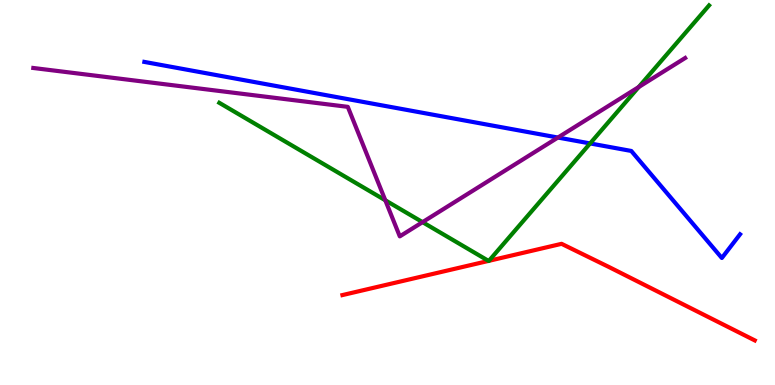[{'lines': ['blue', 'red'], 'intersections': []}, {'lines': ['green', 'red'], 'intersections': [{'x': 6.3, 'y': 3.22}, {'x': 6.31, 'y': 3.23}]}, {'lines': ['purple', 'red'], 'intersections': []}, {'lines': ['blue', 'green'], 'intersections': [{'x': 7.61, 'y': 6.27}]}, {'lines': ['blue', 'purple'], 'intersections': [{'x': 7.2, 'y': 6.43}]}, {'lines': ['green', 'purple'], 'intersections': [{'x': 4.97, 'y': 4.8}, {'x': 5.45, 'y': 4.23}, {'x': 8.24, 'y': 7.74}]}]